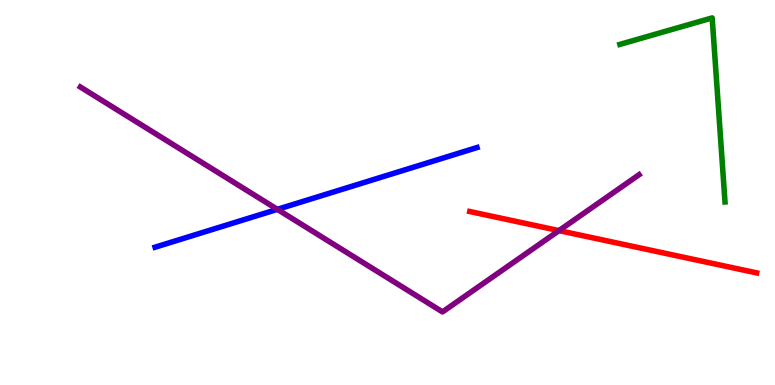[{'lines': ['blue', 'red'], 'intersections': []}, {'lines': ['green', 'red'], 'intersections': []}, {'lines': ['purple', 'red'], 'intersections': [{'x': 7.21, 'y': 4.01}]}, {'lines': ['blue', 'green'], 'intersections': []}, {'lines': ['blue', 'purple'], 'intersections': [{'x': 3.58, 'y': 4.56}]}, {'lines': ['green', 'purple'], 'intersections': []}]